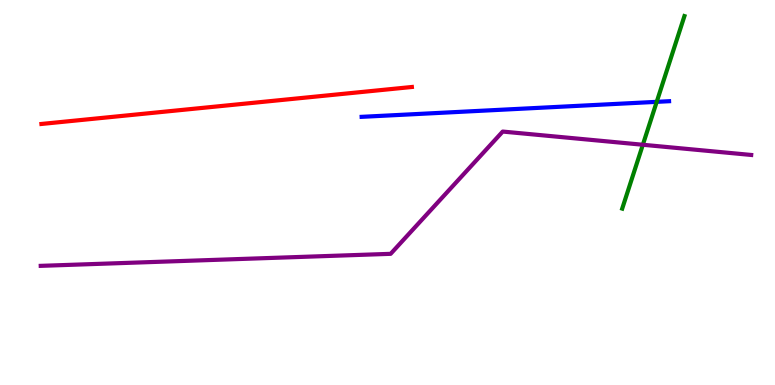[{'lines': ['blue', 'red'], 'intersections': []}, {'lines': ['green', 'red'], 'intersections': []}, {'lines': ['purple', 'red'], 'intersections': []}, {'lines': ['blue', 'green'], 'intersections': [{'x': 8.47, 'y': 7.35}]}, {'lines': ['blue', 'purple'], 'intersections': []}, {'lines': ['green', 'purple'], 'intersections': [{'x': 8.29, 'y': 6.24}]}]